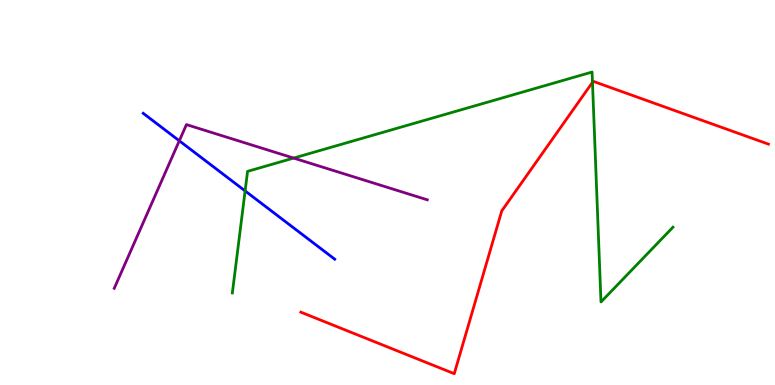[{'lines': ['blue', 'red'], 'intersections': []}, {'lines': ['green', 'red'], 'intersections': [{'x': 7.64, 'y': 7.86}]}, {'lines': ['purple', 'red'], 'intersections': []}, {'lines': ['blue', 'green'], 'intersections': [{'x': 3.16, 'y': 5.04}]}, {'lines': ['blue', 'purple'], 'intersections': [{'x': 2.31, 'y': 6.34}]}, {'lines': ['green', 'purple'], 'intersections': [{'x': 3.79, 'y': 5.89}]}]